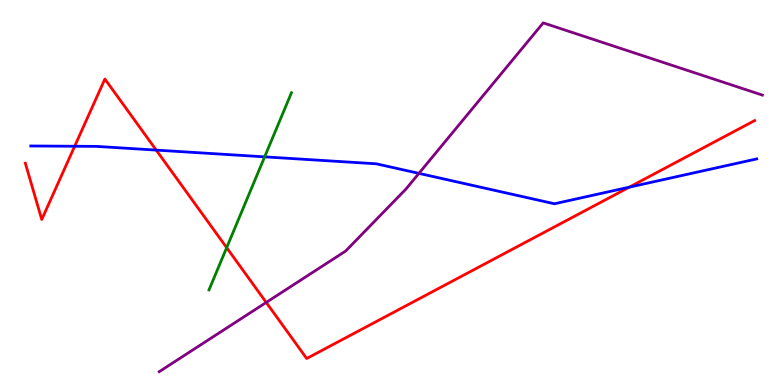[{'lines': ['blue', 'red'], 'intersections': [{'x': 0.963, 'y': 6.2}, {'x': 2.02, 'y': 6.1}, {'x': 8.12, 'y': 5.14}]}, {'lines': ['green', 'red'], 'intersections': [{'x': 2.92, 'y': 3.57}]}, {'lines': ['purple', 'red'], 'intersections': [{'x': 3.44, 'y': 2.14}]}, {'lines': ['blue', 'green'], 'intersections': [{'x': 3.41, 'y': 5.93}]}, {'lines': ['blue', 'purple'], 'intersections': [{'x': 5.41, 'y': 5.5}]}, {'lines': ['green', 'purple'], 'intersections': []}]